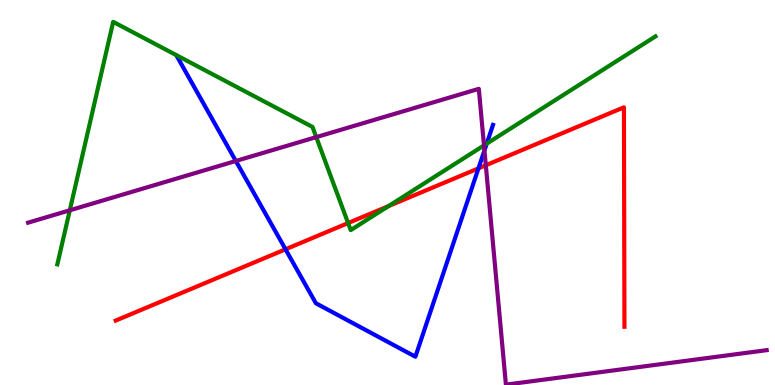[{'lines': ['blue', 'red'], 'intersections': [{'x': 3.68, 'y': 3.52}, {'x': 6.17, 'y': 5.63}]}, {'lines': ['green', 'red'], 'intersections': [{'x': 4.49, 'y': 4.21}, {'x': 5.01, 'y': 4.65}]}, {'lines': ['purple', 'red'], 'intersections': [{'x': 6.27, 'y': 5.71}]}, {'lines': ['blue', 'green'], 'intersections': [{'x': 6.28, 'y': 6.27}]}, {'lines': ['blue', 'purple'], 'intersections': [{'x': 3.04, 'y': 5.82}, {'x': 6.25, 'y': 6.09}]}, {'lines': ['green', 'purple'], 'intersections': [{'x': 0.901, 'y': 4.54}, {'x': 4.08, 'y': 6.44}, {'x': 6.25, 'y': 6.22}]}]